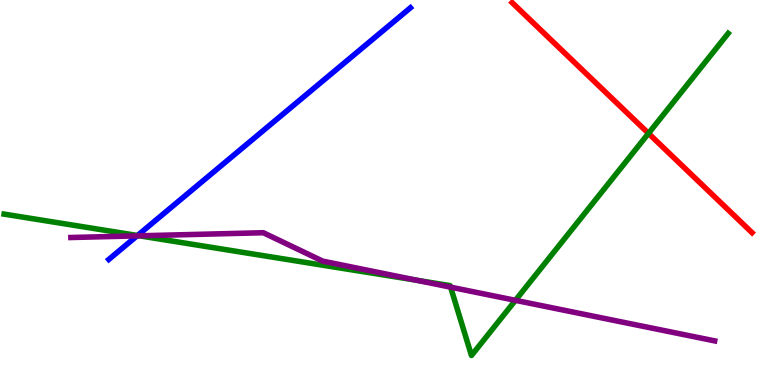[{'lines': ['blue', 'red'], 'intersections': []}, {'lines': ['green', 'red'], 'intersections': [{'x': 8.37, 'y': 6.54}]}, {'lines': ['purple', 'red'], 'intersections': []}, {'lines': ['blue', 'green'], 'intersections': [{'x': 1.77, 'y': 3.88}]}, {'lines': ['blue', 'purple'], 'intersections': [{'x': 1.77, 'y': 3.87}]}, {'lines': ['green', 'purple'], 'intersections': [{'x': 1.8, 'y': 3.88}, {'x': 5.38, 'y': 2.72}, {'x': 5.81, 'y': 2.54}, {'x': 6.65, 'y': 2.2}]}]